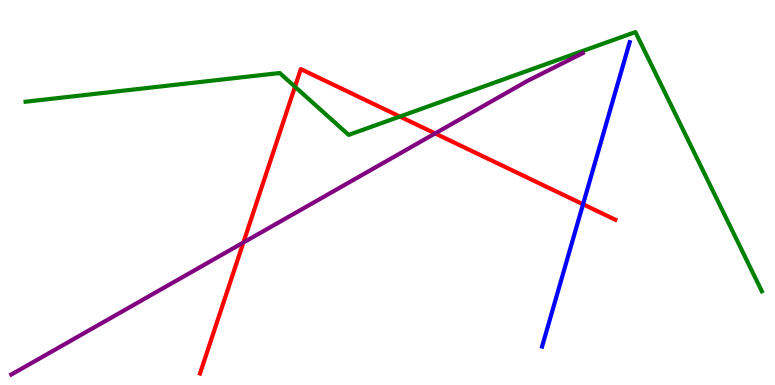[{'lines': ['blue', 'red'], 'intersections': [{'x': 7.52, 'y': 4.69}]}, {'lines': ['green', 'red'], 'intersections': [{'x': 3.81, 'y': 7.75}, {'x': 5.16, 'y': 6.97}]}, {'lines': ['purple', 'red'], 'intersections': [{'x': 3.14, 'y': 3.7}, {'x': 5.61, 'y': 6.53}]}, {'lines': ['blue', 'green'], 'intersections': []}, {'lines': ['blue', 'purple'], 'intersections': []}, {'lines': ['green', 'purple'], 'intersections': []}]